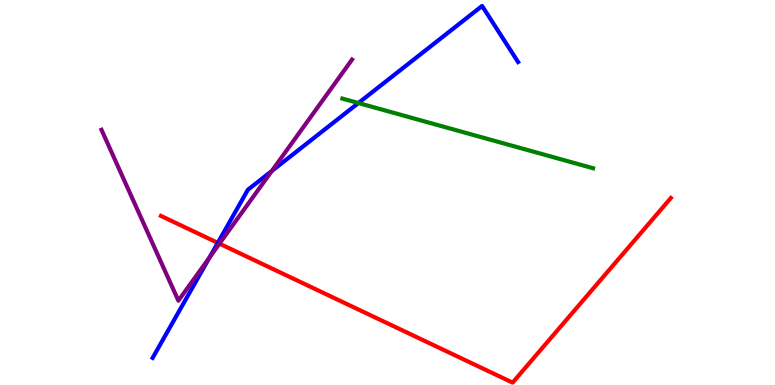[{'lines': ['blue', 'red'], 'intersections': [{'x': 2.81, 'y': 3.69}]}, {'lines': ['green', 'red'], 'intersections': []}, {'lines': ['purple', 'red'], 'intersections': [{'x': 2.83, 'y': 3.67}]}, {'lines': ['blue', 'green'], 'intersections': [{'x': 4.62, 'y': 7.32}]}, {'lines': ['blue', 'purple'], 'intersections': [{'x': 2.7, 'y': 3.32}, {'x': 3.51, 'y': 5.56}]}, {'lines': ['green', 'purple'], 'intersections': []}]